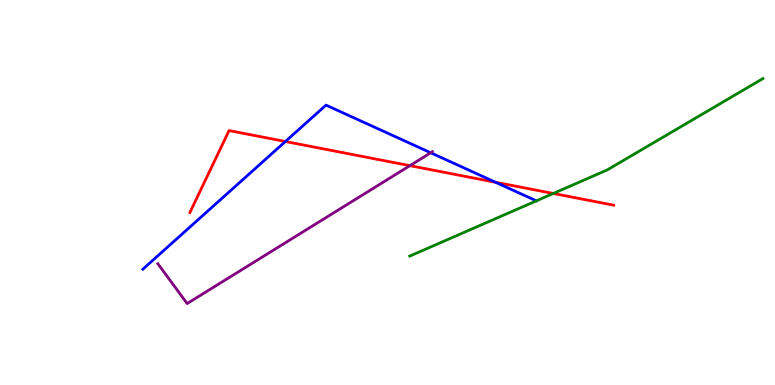[{'lines': ['blue', 'red'], 'intersections': [{'x': 3.68, 'y': 6.32}, {'x': 6.39, 'y': 5.27}]}, {'lines': ['green', 'red'], 'intersections': [{'x': 7.14, 'y': 4.97}]}, {'lines': ['purple', 'red'], 'intersections': [{'x': 5.29, 'y': 5.7}]}, {'lines': ['blue', 'green'], 'intersections': [{'x': 6.92, 'y': 4.78}]}, {'lines': ['blue', 'purple'], 'intersections': [{'x': 5.56, 'y': 6.03}]}, {'lines': ['green', 'purple'], 'intersections': []}]